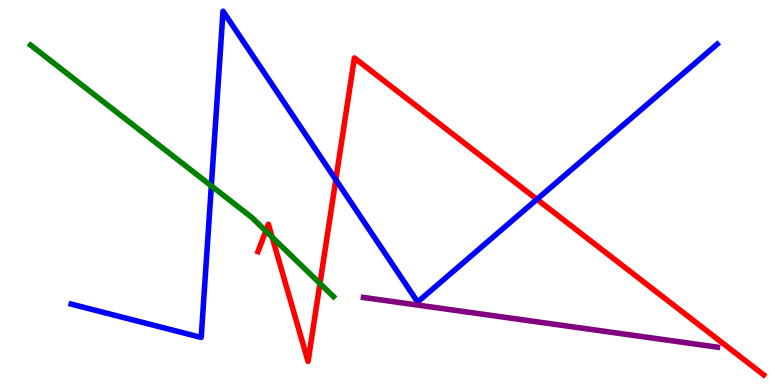[{'lines': ['blue', 'red'], 'intersections': [{'x': 4.33, 'y': 5.33}, {'x': 6.93, 'y': 4.82}]}, {'lines': ['green', 'red'], 'intersections': [{'x': 3.43, 'y': 4.0}, {'x': 3.51, 'y': 3.84}, {'x': 4.13, 'y': 2.64}]}, {'lines': ['purple', 'red'], 'intersections': []}, {'lines': ['blue', 'green'], 'intersections': [{'x': 2.73, 'y': 5.17}]}, {'lines': ['blue', 'purple'], 'intersections': []}, {'lines': ['green', 'purple'], 'intersections': []}]